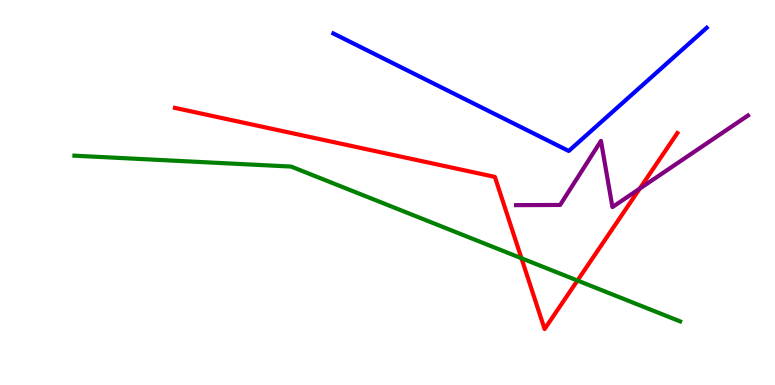[{'lines': ['blue', 'red'], 'intersections': []}, {'lines': ['green', 'red'], 'intersections': [{'x': 6.73, 'y': 3.29}, {'x': 7.45, 'y': 2.71}]}, {'lines': ['purple', 'red'], 'intersections': [{'x': 8.25, 'y': 5.1}]}, {'lines': ['blue', 'green'], 'intersections': []}, {'lines': ['blue', 'purple'], 'intersections': []}, {'lines': ['green', 'purple'], 'intersections': []}]